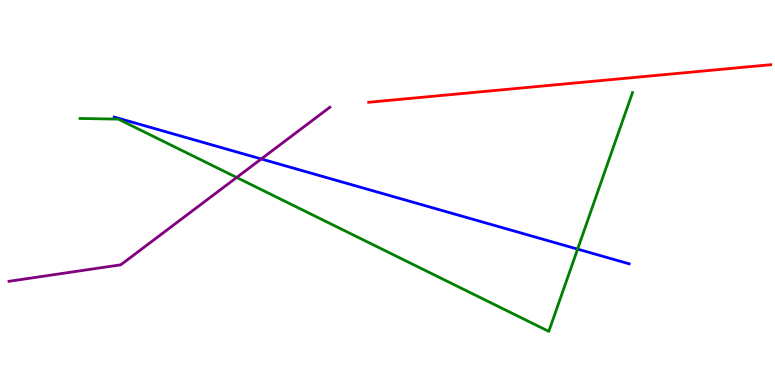[{'lines': ['blue', 'red'], 'intersections': []}, {'lines': ['green', 'red'], 'intersections': []}, {'lines': ['purple', 'red'], 'intersections': []}, {'lines': ['blue', 'green'], 'intersections': [{'x': 7.45, 'y': 3.53}]}, {'lines': ['blue', 'purple'], 'intersections': [{'x': 3.37, 'y': 5.87}]}, {'lines': ['green', 'purple'], 'intersections': [{'x': 3.05, 'y': 5.39}]}]